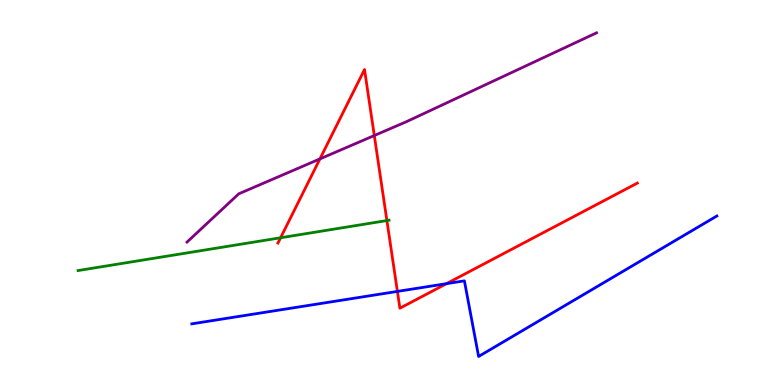[{'lines': ['blue', 'red'], 'intersections': [{'x': 5.13, 'y': 2.43}, {'x': 5.76, 'y': 2.63}]}, {'lines': ['green', 'red'], 'intersections': [{'x': 3.62, 'y': 3.82}, {'x': 4.99, 'y': 4.27}]}, {'lines': ['purple', 'red'], 'intersections': [{'x': 4.13, 'y': 5.87}, {'x': 4.83, 'y': 6.48}]}, {'lines': ['blue', 'green'], 'intersections': []}, {'lines': ['blue', 'purple'], 'intersections': []}, {'lines': ['green', 'purple'], 'intersections': []}]